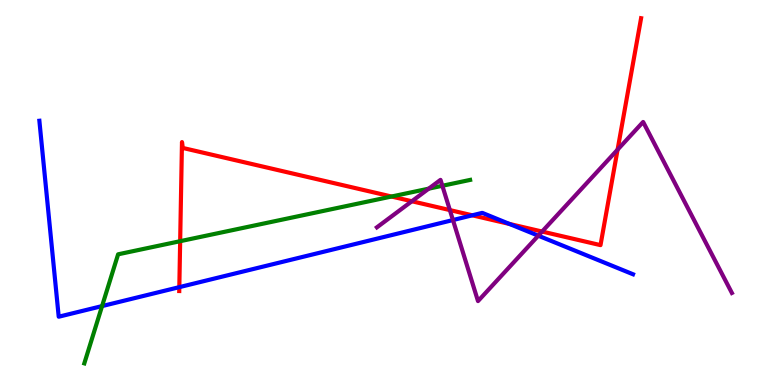[{'lines': ['blue', 'red'], 'intersections': [{'x': 2.31, 'y': 2.54}, {'x': 6.09, 'y': 4.41}, {'x': 6.57, 'y': 4.18}]}, {'lines': ['green', 'red'], 'intersections': [{'x': 2.32, 'y': 3.74}, {'x': 5.05, 'y': 4.9}]}, {'lines': ['purple', 'red'], 'intersections': [{'x': 5.31, 'y': 4.77}, {'x': 5.8, 'y': 4.54}, {'x': 6.99, 'y': 3.99}, {'x': 7.97, 'y': 6.11}]}, {'lines': ['blue', 'green'], 'intersections': [{'x': 1.32, 'y': 2.05}]}, {'lines': ['blue', 'purple'], 'intersections': [{'x': 5.84, 'y': 4.28}, {'x': 6.95, 'y': 3.88}]}, {'lines': ['green', 'purple'], 'intersections': [{'x': 5.53, 'y': 5.1}, {'x': 5.71, 'y': 5.17}]}]